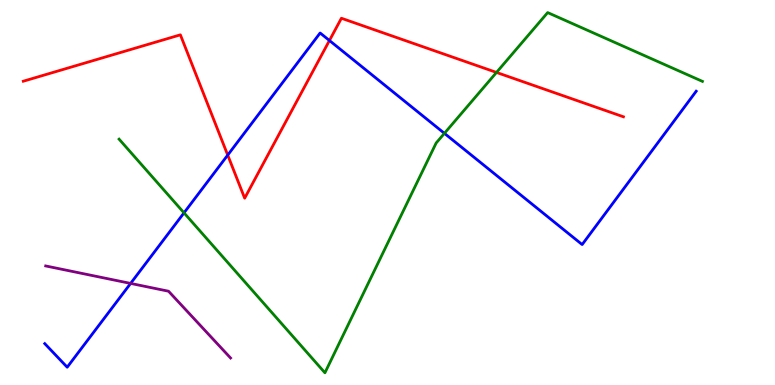[{'lines': ['blue', 'red'], 'intersections': [{'x': 2.94, 'y': 5.97}, {'x': 4.25, 'y': 8.95}]}, {'lines': ['green', 'red'], 'intersections': [{'x': 6.41, 'y': 8.12}]}, {'lines': ['purple', 'red'], 'intersections': []}, {'lines': ['blue', 'green'], 'intersections': [{'x': 2.37, 'y': 4.47}, {'x': 5.73, 'y': 6.54}]}, {'lines': ['blue', 'purple'], 'intersections': [{'x': 1.69, 'y': 2.64}]}, {'lines': ['green', 'purple'], 'intersections': []}]